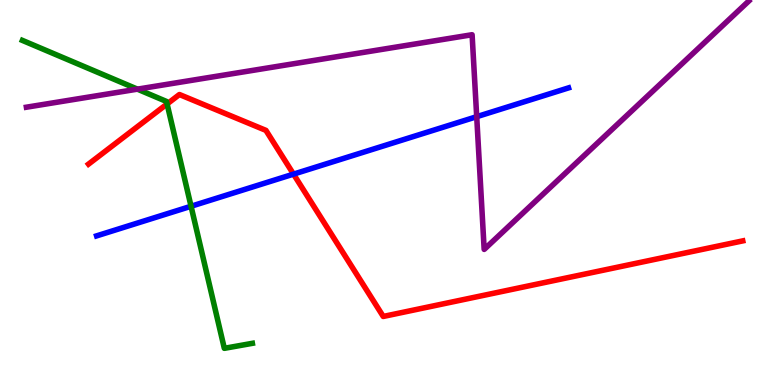[{'lines': ['blue', 'red'], 'intersections': [{'x': 3.79, 'y': 5.48}]}, {'lines': ['green', 'red'], 'intersections': [{'x': 2.16, 'y': 7.3}]}, {'lines': ['purple', 'red'], 'intersections': []}, {'lines': ['blue', 'green'], 'intersections': [{'x': 2.47, 'y': 4.64}]}, {'lines': ['blue', 'purple'], 'intersections': [{'x': 6.15, 'y': 6.97}]}, {'lines': ['green', 'purple'], 'intersections': [{'x': 1.77, 'y': 7.68}]}]